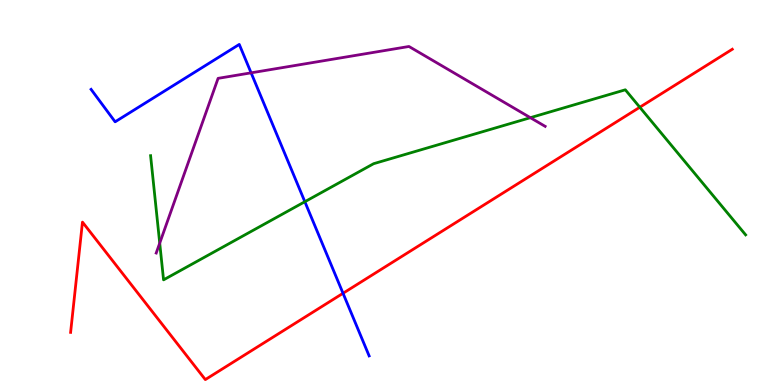[{'lines': ['blue', 'red'], 'intersections': [{'x': 4.43, 'y': 2.38}]}, {'lines': ['green', 'red'], 'intersections': [{'x': 8.26, 'y': 7.21}]}, {'lines': ['purple', 'red'], 'intersections': []}, {'lines': ['blue', 'green'], 'intersections': [{'x': 3.93, 'y': 4.76}]}, {'lines': ['blue', 'purple'], 'intersections': [{'x': 3.24, 'y': 8.11}]}, {'lines': ['green', 'purple'], 'intersections': [{'x': 2.06, 'y': 3.69}, {'x': 6.84, 'y': 6.94}]}]